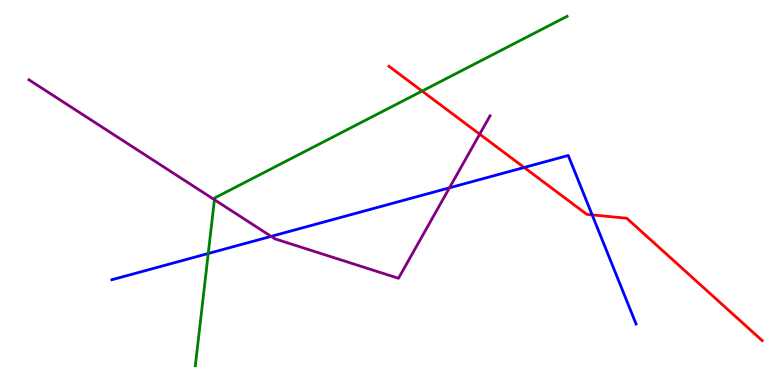[{'lines': ['blue', 'red'], 'intersections': [{'x': 6.76, 'y': 5.65}, {'x': 7.64, 'y': 4.42}]}, {'lines': ['green', 'red'], 'intersections': [{'x': 5.45, 'y': 7.63}]}, {'lines': ['purple', 'red'], 'intersections': [{'x': 6.19, 'y': 6.51}]}, {'lines': ['blue', 'green'], 'intersections': [{'x': 2.69, 'y': 3.42}]}, {'lines': ['blue', 'purple'], 'intersections': [{'x': 3.5, 'y': 3.86}, {'x': 5.8, 'y': 5.12}]}, {'lines': ['green', 'purple'], 'intersections': [{'x': 2.77, 'y': 4.81}]}]